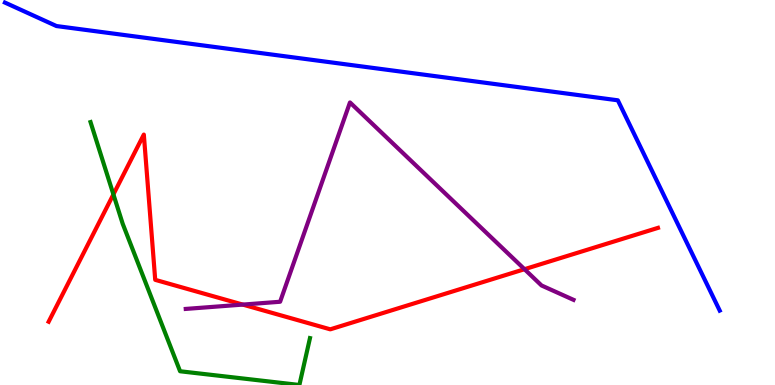[{'lines': ['blue', 'red'], 'intersections': []}, {'lines': ['green', 'red'], 'intersections': [{'x': 1.46, 'y': 4.95}]}, {'lines': ['purple', 'red'], 'intersections': [{'x': 3.13, 'y': 2.09}, {'x': 6.77, 'y': 3.01}]}, {'lines': ['blue', 'green'], 'intersections': []}, {'lines': ['blue', 'purple'], 'intersections': []}, {'lines': ['green', 'purple'], 'intersections': []}]